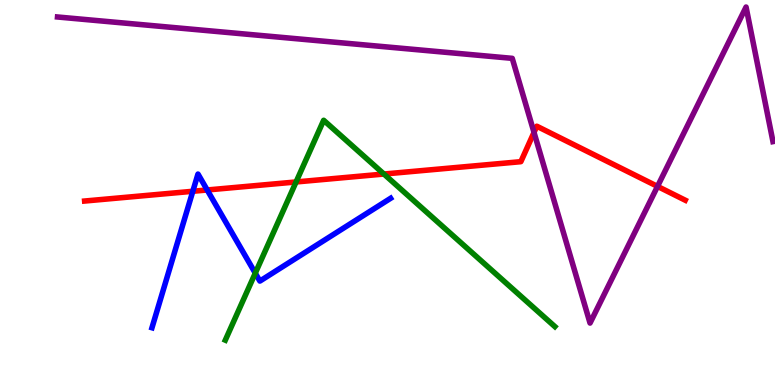[{'lines': ['blue', 'red'], 'intersections': [{'x': 2.49, 'y': 5.03}, {'x': 2.67, 'y': 5.07}]}, {'lines': ['green', 'red'], 'intersections': [{'x': 3.82, 'y': 5.27}, {'x': 4.95, 'y': 5.48}]}, {'lines': ['purple', 'red'], 'intersections': [{'x': 6.89, 'y': 6.56}, {'x': 8.48, 'y': 5.16}]}, {'lines': ['blue', 'green'], 'intersections': [{'x': 3.29, 'y': 2.91}]}, {'lines': ['blue', 'purple'], 'intersections': []}, {'lines': ['green', 'purple'], 'intersections': []}]